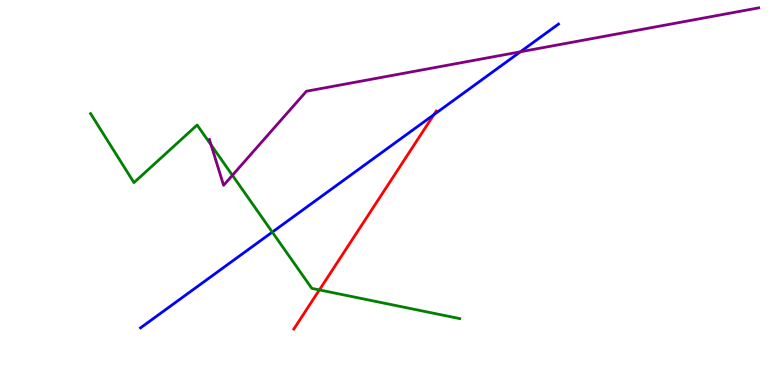[{'lines': ['blue', 'red'], 'intersections': [{'x': 5.6, 'y': 7.02}]}, {'lines': ['green', 'red'], 'intersections': [{'x': 4.12, 'y': 2.47}]}, {'lines': ['purple', 'red'], 'intersections': []}, {'lines': ['blue', 'green'], 'intersections': [{'x': 3.51, 'y': 3.97}]}, {'lines': ['blue', 'purple'], 'intersections': [{'x': 6.71, 'y': 8.65}]}, {'lines': ['green', 'purple'], 'intersections': [{'x': 2.72, 'y': 6.23}, {'x': 3.0, 'y': 5.45}]}]